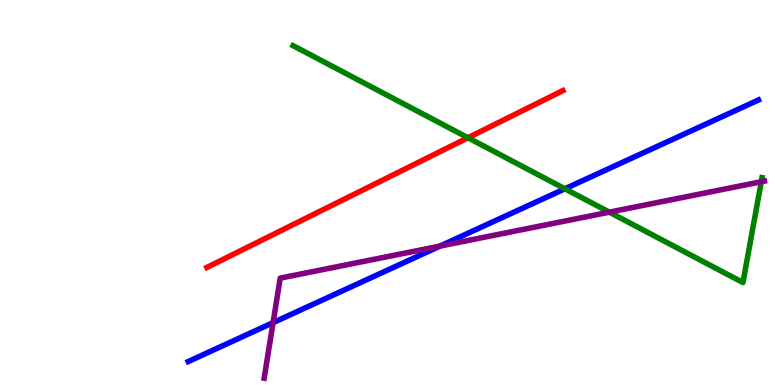[{'lines': ['blue', 'red'], 'intersections': []}, {'lines': ['green', 'red'], 'intersections': [{'x': 6.04, 'y': 6.42}]}, {'lines': ['purple', 'red'], 'intersections': []}, {'lines': ['blue', 'green'], 'intersections': [{'x': 7.29, 'y': 5.1}]}, {'lines': ['blue', 'purple'], 'intersections': [{'x': 3.52, 'y': 1.62}, {'x': 5.68, 'y': 3.61}]}, {'lines': ['green', 'purple'], 'intersections': [{'x': 7.86, 'y': 4.49}, {'x': 9.82, 'y': 5.28}]}]